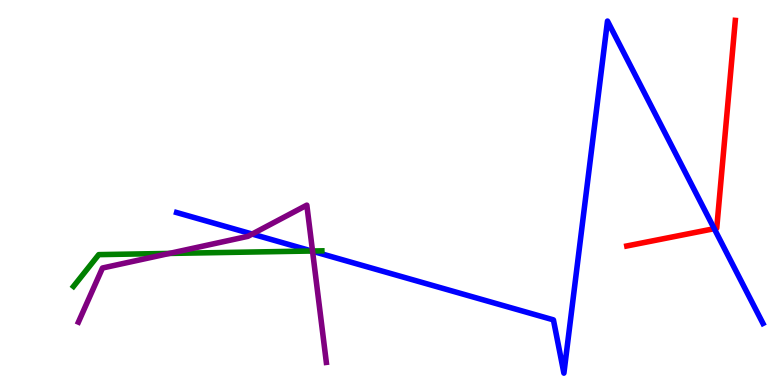[{'lines': ['blue', 'red'], 'intersections': [{'x': 9.22, 'y': 4.06}]}, {'lines': ['green', 'red'], 'intersections': []}, {'lines': ['purple', 'red'], 'intersections': []}, {'lines': ['blue', 'green'], 'intersections': [{'x': 4.02, 'y': 3.48}]}, {'lines': ['blue', 'purple'], 'intersections': [{'x': 3.25, 'y': 3.92}, {'x': 4.03, 'y': 3.47}]}, {'lines': ['green', 'purple'], 'intersections': [{'x': 2.19, 'y': 3.42}, {'x': 4.03, 'y': 3.48}]}]